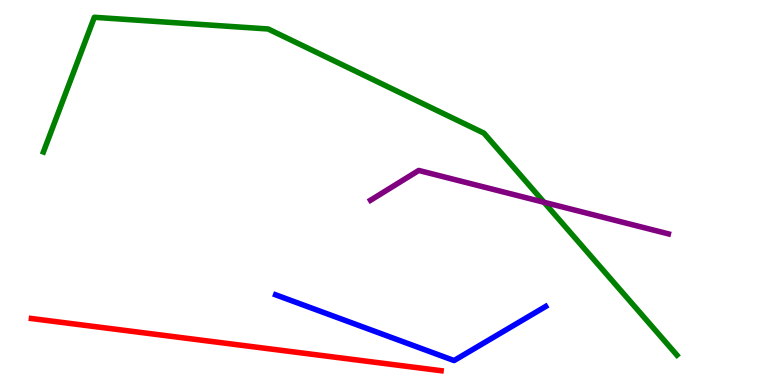[{'lines': ['blue', 'red'], 'intersections': []}, {'lines': ['green', 'red'], 'intersections': []}, {'lines': ['purple', 'red'], 'intersections': []}, {'lines': ['blue', 'green'], 'intersections': []}, {'lines': ['blue', 'purple'], 'intersections': []}, {'lines': ['green', 'purple'], 'intersections': [{'x': 7.02, 'y': 4.75}]}]